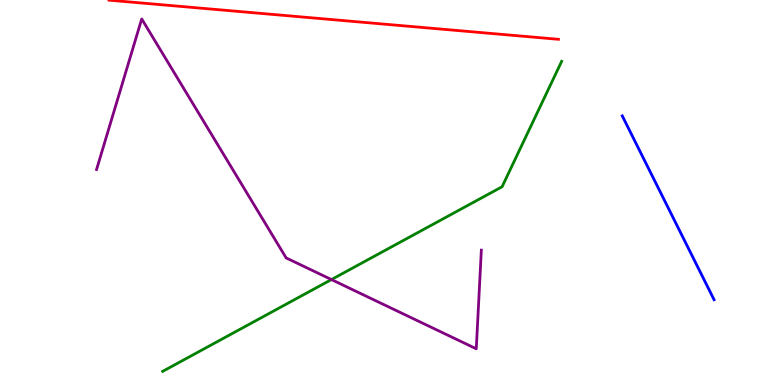[{'lines': ['blue', 'red'], 'intersections': []}, {'lines': ['green', 'red'], 'intersections': []}, {'lines': ['purple', 'red'], 'intersections': []}, {'lines': ['blue', 'green'], 'intersections': []}, {'lines': ['blue', 'purple'], 'intersections': []}, {'lines': ['green', 'purple'], 'intersections': [{'x': 4.28, 'y': 2.74}]}]